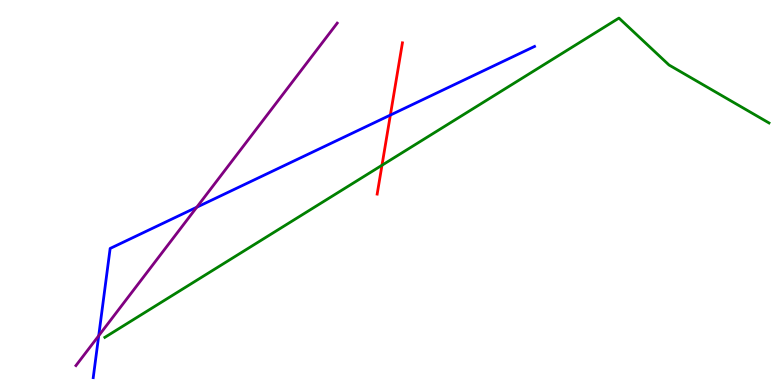[{'lines': ['blue', 'red'], 'intersections': [{'x': 5.04, 'y': 7.01}]}, {'lines': ['green', 'red'], 'intersections': [{'x': 4.93, 'y': 5.71}]}, {'lines': ['purple', 'red'], 'intersections': []}, {'lines': ['blue', 'green'], 'intersections': []}, {'lines': ['blue', 'purple'], 'intersections': [{'x': 1.27, 'y': 1.28}, {'x': 2.54, 'y': 4.62}]}, {'lines': ['green', 'purple'], 'intersections': []}]